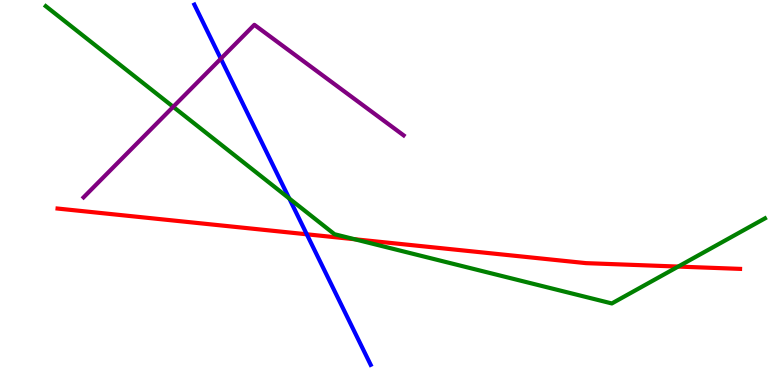[{'lines': ['blue', 'red'], 'intersections': [{'x': 3.96, 'y': 3.91}]}, {'lines': ['green', 'red'], 'intersections': [{'x': 4.58, 'y': 3.79}, {'x': 8.75, 'y': 3.08}]}, {'lines': ['purple', 'red'], 'intersections': []}, {'lines': ['blue', 'green'], 'intersections': [{'x': 3.73, 'y': 4.84}]}, {'lines': ['blue', 'purple'], 'intersections': [{'x': 2.85, 'y': 8.48}]}, {'lines': ['green', 'purple'], 'intersections': [{'x': 2.23, 'y': 7.23}]}]